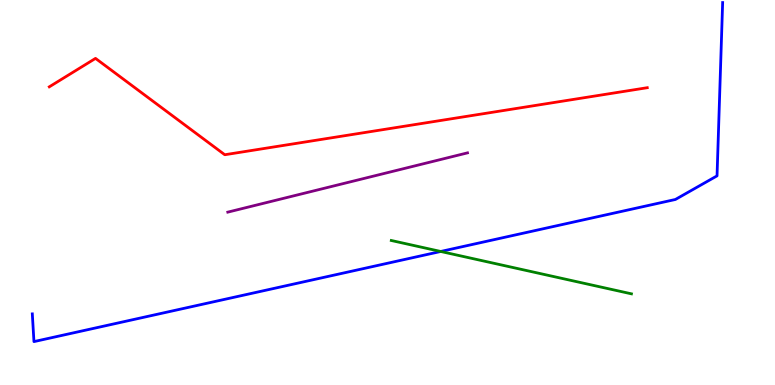[{'lines': ['blue', 'red'], 'intersections': []}, {'lines': ['green', 'red'], 'intersections': []}, {'lines': ['purple', 'red'], 'intersections': []}, {'lines': ['blue', 'green'], 'intersections': [{'x': 5.69, 'y': 3.47}]}, {'lines': ['blue', 'purple'], 'intersections': []}, {'lines': ['green', 'purple'], 'intersections': []}]